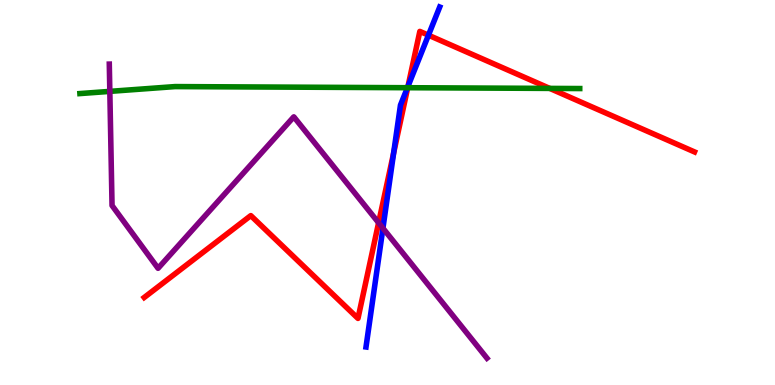[{'lines': ['blue', 'red'], 'intersections': [{'x': 5.08, 'y': 6.03}, {'x': 5.26, 'y': 7.76}, {'x': 5.53, 'y': 9.09}]}, {'lines': ['green', 'red'], 'intersections': [{'x': 5.26, 'y': 7.72}, {'x': 7.09, 'y': 7.7}]}, {'lines': ['purple', 'red'], 'intersections': [{'x': 4.89, 'y': 4.21}]}, {'lines': ['blue', 'green'], 'intersections': [{'x': 5.26, 'y': 7.72}]}, {'lines': ['blue', 'purple'], 'intersections': [{'x': 4.94, 'y': 4.07}]}, {'lines': ['green', 'purple'], 'intersections': [{'x': 1.42, 'y': 7.63}]}]